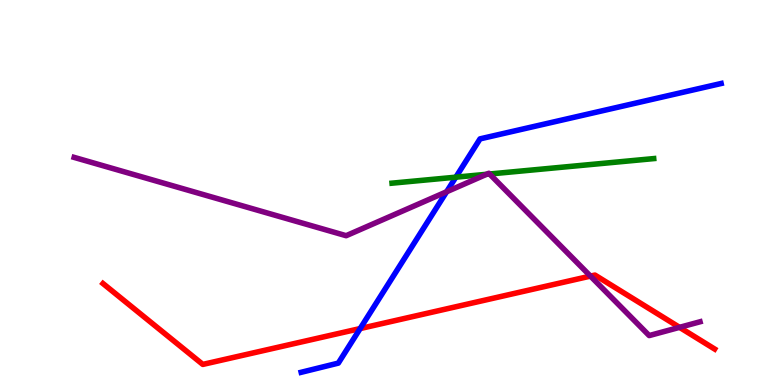[{'lines': ['blue', 'red'], 'intersections': [{'x': 4.65, 'y': 1.47}]}, {'lines': ['green', 'red'], 'intersections': []}, {'lines': ['purple', 'red'], 'intersections': [{'x': 7.62, 'y': 2.83}, {'x': 8.77, 'y': 1.5}]}, {'lines': ['blue', 'green'], 'intersections': [{'x': 5.88, 'y': 5.4}]}, {'lines': ['blue', 'purple'], 'intersections': [{'x': 5.76, 'y': 5.02}]}, {'lines': ['green', 'purple'], 'intersections': [{'x': 6.28, 'y': 5.47}, {'x': 6.32, 'y': 5.48}]}]